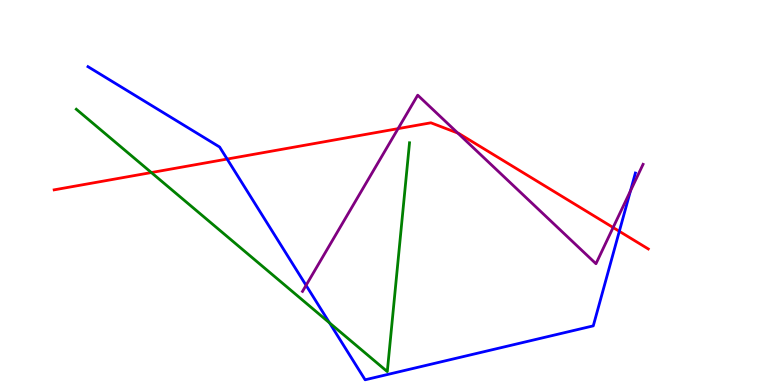[{'lines': ['blue', 'red'], 'intersections': [{'x': 2.93, 'y': 5.87}, {'x': 7.99, 'y': 3.99}]}, {'lines': ['green', 'red'], 'intersections': [{'x': 1.95, 'y': 5.52}]}, {'lines': ['purple', 'red'], 'intersections': [{'x': 5.14, 'y': 6.66}, {'x': 5.91, 'y': 6.54}, {'x': 7.91, 'y': 4.09}]}, {'lines': ['blue', 'green'], 'intersections': [{'x': 4.25, 'y': 1.61}]}, {'lines': ['blue', 'purple'], 'intersections': [{'x': 3.95, 'y': 2.59}, {'x': 8.13, 'y': 5.04}]}, {'lines': ['green', 'purple'], 'intersections': []}]